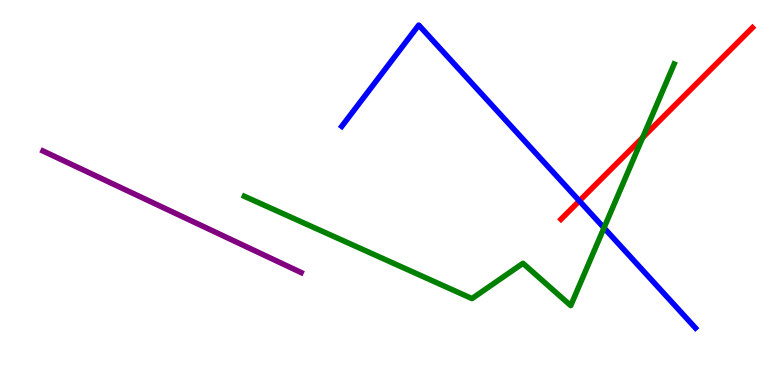[{'lines': ['blue', 'red'], 'intersections': [{'x': 7.48, 'y': 4.78}]}, {'lines': ['green', 'red'], 'intersections': [{'x': 8.29, 'y': 6.43}]}, {'lines': ['purple', 'red'], 'intersections': []}, {'lines': ['blue', 'green'], 'intersections': [{'x': 7.79, 'y': 4.08}]}, {'lines': ['blue', 'purple'], 'intersections': []}, {'lines': ['green', 'purple'], 'intersections': []}]